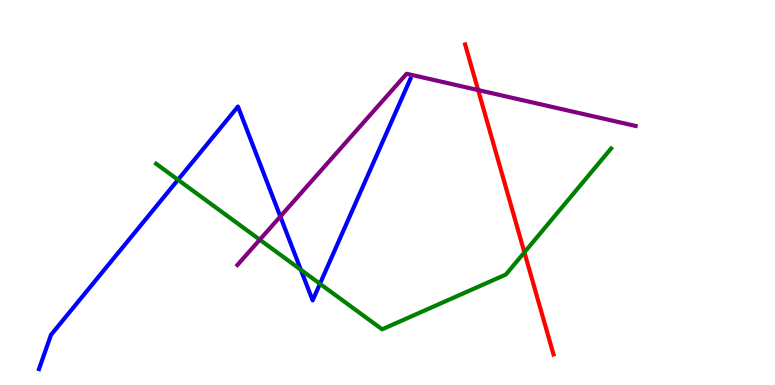[{'lines': ['blue', 'red'], 'intersections': []}, {'lines': ['green', 'red'], 'intersections': [{'x': 6.77, 'y': 3.45}]}, {'lines': ['purple', 'red'], 'intersections': [{'x': 6.17, 'y': 7.66}]}, {'lines': ['blue', 'green'], 'intersections': [{'x': 2.3, 'y': 5.33}, {'x': 3.88, 'y': 2.99}, {'x': 4.13, 'y': 2.63}]}, {'lines': ['blue', 'purple'], 'intersections': [{'x': 3.62, 'y': 4.38}]}, {'lines': ['green', 'purple'], 'intersections': [{'x': 3.35, 'y': 3.77}]}]